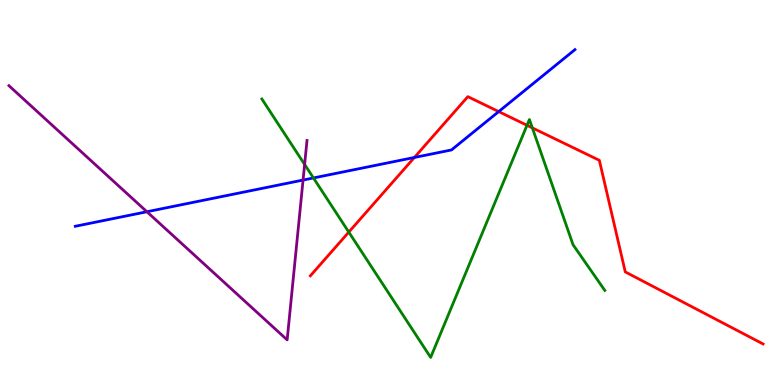[{'lines': ['blue', 'red'], 'intersections': [{'x': 5.35, 'y': 5.91}, {'x': 6.43, 'y': 7.1}]}, {'lines': ['green', 'red'], 'intersections': [{'x': 4.5, 'y': 3.97}, {'x': 6.8, 'y': 6.75}, {'x': 6.87, 'y': 6.68}]}, {'lines': ['purple', 'red'], 'intersections': []}, {'lines': ['blue', 'green'], 'intersections': [{'x': 4.04, 'y': 5.38}]}, {'lines': ['blue', 'purple'], 'intersections': [{'x': 1.9, 'y': 4.5}, {'x': 3.91, 'y': 5.32}]}, {'lines': ['green', 'purple'], 'intersections': [{'x': 3.93, 'y': 5.73}]}]